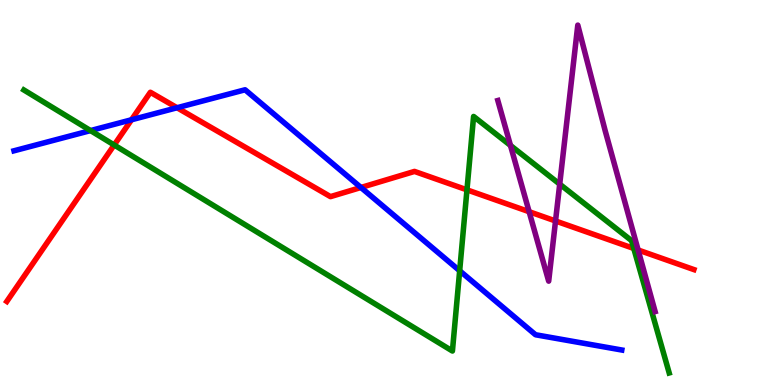[{'lines': ['blue', 'red'], 'intersections': [{'x': 1.7, 'y': 6.89}, {'x': 2.28, 'y': 7.2}, {'x': 4.66, 'y': 5.13}]}, {'lines': ['green', 'red'], 'intersections': [{'x': 1.47, 'y': 6.23}, {'x': 6.03, 'y': 5.07}, {'x': 8.18, 'y': 3.55}]}, {'lines': ['purple', 'red'], 'intersections': [{'x': 6.83, 'y': 4.5}, {'x': 7.17, 'y': 4.26}, {'x': 8.23, 'y': 3.51}]}, {'lines': ['blue', 'green'], 'intersections': [{'x': 1.17, 'y': 6.61}, {'x': 5.93, 'y': 2.97}]}, {'lines': ['blue', 'purple'], 'intersections': []}, {'lines': ['green', 'purple'], 'intersections': [{'x': 6.59, 'y': 6.22}, {'x': 7.22, 'y': 5.22}]}]